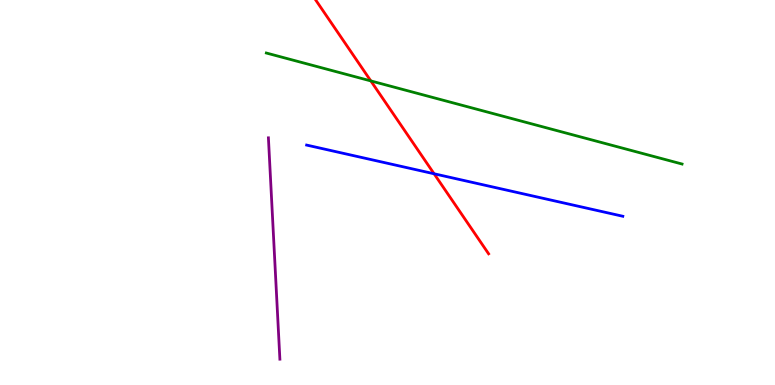[{'lines': ['blue', 'red'], 'intersections': [{'x': 5.6, 'y': 5.49}]}, {'lines': ['green', 'red'], 'intersections': [{'x': 4.78, 'y': 7.9}]}, {'lines': ['purple', 'red'], 'intersections': []}, {'lines': ['blue', 'green'], 'intersections': []}, {'lines': ['blue', 'purple'], 'intersections': []}, {'lines': ['green', 'purple'], 'intersections': []}]